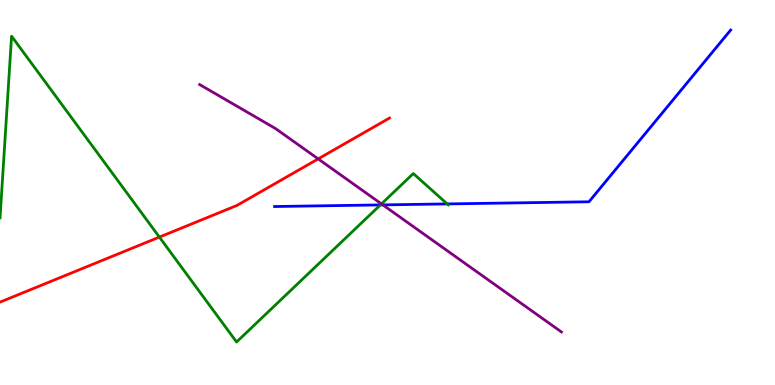[{'lines': ['blue', 'red'], 'intersections': []}, {'lines': ['green', 'red'], 'intersections': [{'x': 2.06, 'y': 3.84}]}, {'lines': ['purple', 'red'], 'intersections': [{'x': 4.11, 'y': 5.87}]}, {'lines': ['blue', 'green'], 'intersections': [{'x': 4.91, 'y': 4.68}, {'x': 5.77, 'y': 4.7}]}, {'lines': ['blue', 'purple'], 'intersections': [{'x': 4.94, 'y': 4.68}]}, {'lines': ['green', 'purple'], 'intersections': [{'x': 4.92, 'y': 4.7}]}]